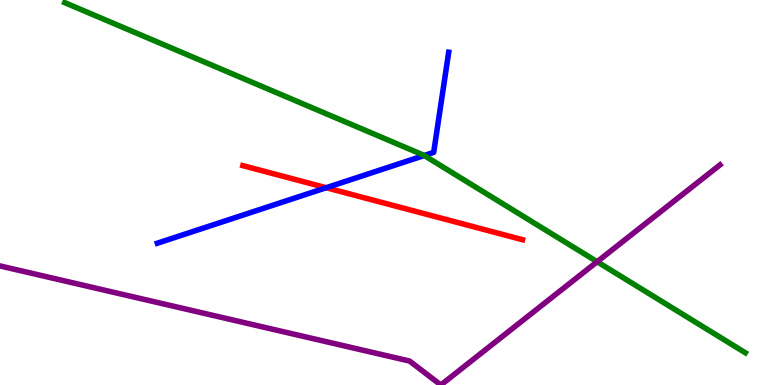[{'lines': ['blue', 'red'], 'intersections': [{'x': 4.21, 'y': 5.12}]}, {'lines': ['green', 'red'], 'intersections': []}, {'lines': ['purple', 'red'], 'intersections': []}, {'lines': ['blue', 'green'], 'intersections': [{'x': 5.47, 'y': 5.96}]}, {'lines': ['blue', 'purple'], 'intersections': []}, {'lines': ['green', 'purple'], 'intersections': [{'x': 7.71, 'y': 3.2}]}]